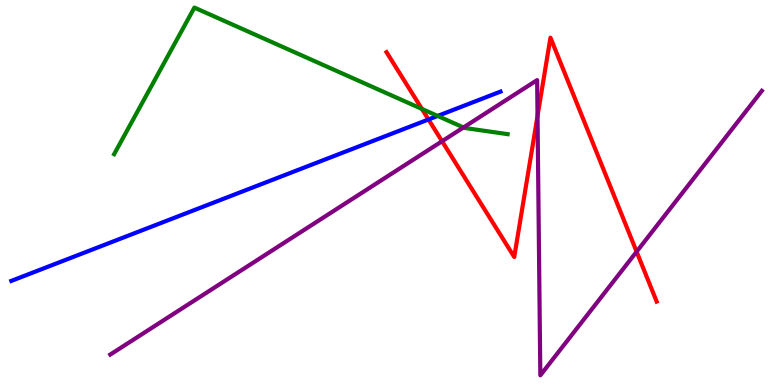[{'lines': ['blue', 'red'], 'intersections': [{'x': 5.53, 'y': 6.9}]}, {'lines': ['green', 'red'], 'intersections': [{'x': 5.44, 'y': 7.17}]}, {'lines': ['purple', 'red'], 'intersections': [{'x': 5.7, 'y': 6.33}, {'x': 6.94, 'y': 6.99}, {'x': 8.21, 'y': 3.46}]}, {'lines': ['blue', 'green'], 'intersections': [{'x': 5.65, 'y': 6.99}]}, {'lines': ['blue', 'purple'], 'intersections': []}, {'lines': ['green', 'purple'], 'intersections': [{'x': 5.98, 'y': 6.69}]}]